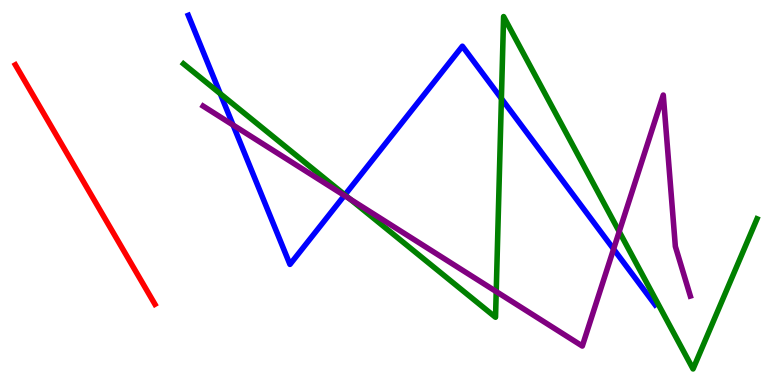[{'lines': ['blue', 'red'], 'intersections': []}, {'lines': ['green', 'red'], 'intersections': []}, {'lines': ['purple', 'red'], 'intersections': []}, {'lines': ['blue', 'green'], 'intersections': [{'x': 2.84, 'y': 7.57}, {'x': 4.45, 'y': 4.94}, {'x': 6.47, 'y': 7.44}]}, {'lines': ['blue', 'purple'], 'intersections': [{'x': 3.01, 'y': 6.75}, {'x': 4.44, 'y': 4.92}, {'x': 7.92, 'y': 3.53}]}, {'lines': ['green', 'purple'], 'intersections': [{'x': 4.51, 'y': 4.83}, {'x': 6.4, 'y': 2.43}, {'x': 7.99, 'y': 3.98}]}]